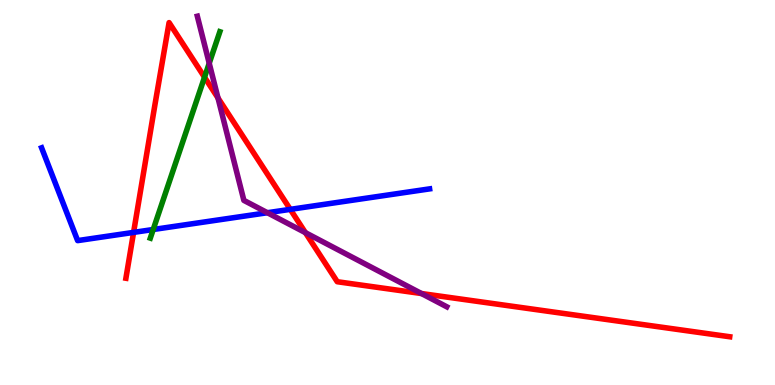[{'lines': ['blue', 'red'], 'intersections': [{'x': 1.72, 'y': 3.96}, {'x': 3.75, 'y': 4.56}]}, {'lines': ['green', 'red'], 'intersections': [{'x': 2.64, 'y': 7.99}]}, {'lines': ['purple', 'red'], 'intersections': [{'x': 2.81, 'y': 7.46}, {'x': 3.94, 'y': 3.96}, {'x': 5.44, 'y': 2.38}]}, {'lines': ['blue', 'green'], 'intersections': [{'x': 1.98, 'y': 4.04}]}, {'lines': ['blue', 'purple'], 'intersections': [{'x': 3.45, 'y': 4.47}]}, {'lines': ['green', 'purple'], 'intersections': [{'x': 2.7, 'y': 8.36}]}]